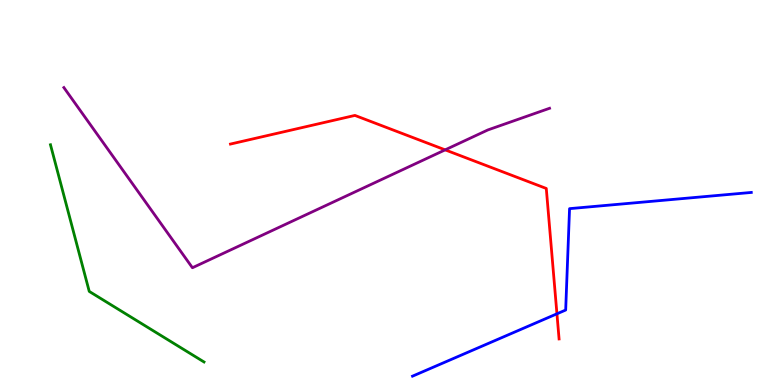[{'lines': ['blue', 'red'], 'intersections': [{'x': 7.19, 'y': 1.85}]}, {'lines': ['green', 'red'], 'intersections': []}, {'lines': ['purple', 'red'], 'intersections': [{'x': 5.74, 'y': 6.11}]}, {'lines': ['blue', 'green'], 'intersections': []}, {'lines': ['blue', 'purple'], 'intersections': []}, {'lines': ['green', 'purple'], 'intersections': []}]